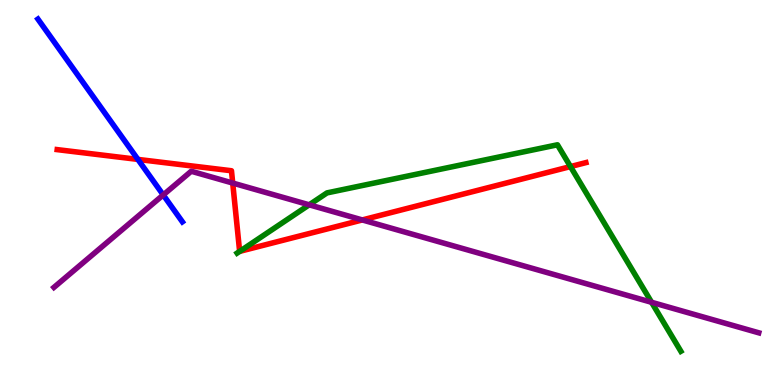[{'lines': ['blue', 'red'], 'intersections': [{'x': 1.78, 'y': 5.86}]}, {'lines': ['green', 'red'], 'intersections': [{'x': 3.09, 'y': 3.47}, {'x': 7.36, 'y': 5.67}]}, {'lines': ['purple', 'red'], 'intersections': [{'x': 3.0, 'y': 5.25}, {'x': 4.67, 'y': 4.29}]}, {'lines': ['blue', 'green'], 'intersections': []}, {'lines': ['blue', 'purple'], 'intersections': [{'x': 2.11, 'y': 4.94}]}, {'lines': ['green', 'purple'], 'intersections': [{'x': 3.99, 'y': 4.68}, {'x': 8.41, 'y': 2.15}]}]